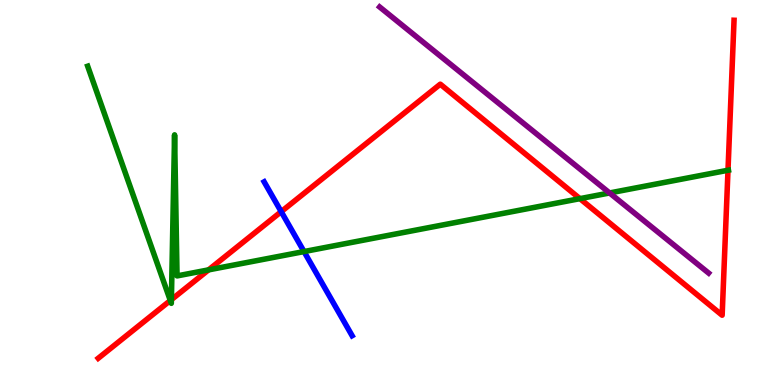[{'lines': ['blue', 'red'], 'intersections': [{'x': 3.63, 'y': 4.5}]}, {'lines': ['green', 'red'], 'intersections': [{'x': 2.2, 'y': 2.19}, {'x': 2.21, 'y': 2.22}, {'x': 2.69, 'y': 2.99}, {'x': 7.48, 'y': 4.84}, {'x': 9.39, 'y': 5.58}]}, {'lines': ['purple', 'red'], 'intersections': []}, {'lines': ['blue', 'green'], 'intersections': [{'x': 3.92, 'y': 3.47}]}, {'lines': ['blue', 'purple'], 'intersections': []}, {'lines': ['green', 'purple'], 'intersections': [{'x': 7.87, 'y': 4.99}]}]